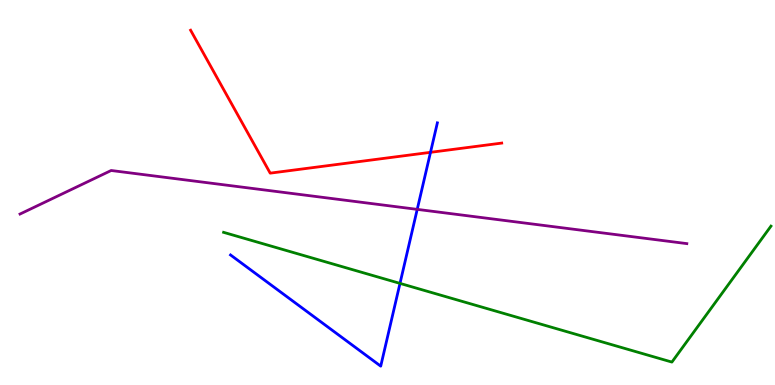[{'lines': ['blue', 'red'], 'intersections': [{'x': 5.55, 'y': 6.04}]}, {'lines': ['green', 'red'], 'intersections': []}, {'lines': ['purple', 'red'], 'intersections': []}, {'lines': ['blue', 'green'], 'intersections': [{'x': 5.16, 'y': 2.64}]}, {'lines': ['blue', 'purple'], 'intersections': [{'x': 5.38, 'y': 4.56}]}, {'lines': ['green', 'purple'], 'intersections': []}]